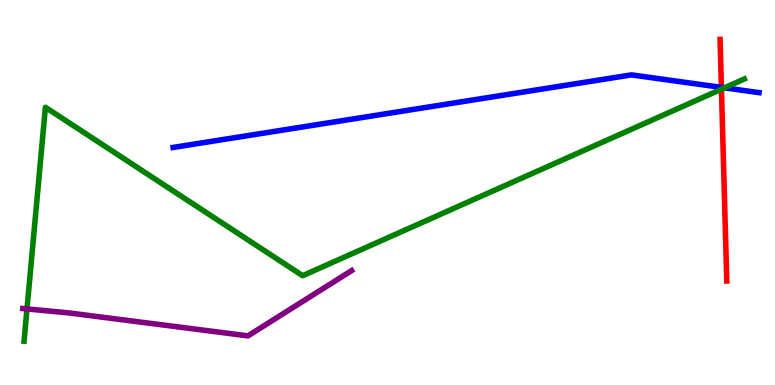[{'lines': ['blue', 'red'], 'intersections': [{'x': 9.31, 'y': 7.73}]}, {'lines': ['green', 'red'], 'intersections': [{'x': 9.31, 'y': 7.68}]}, {'lines': ['purple', 'red'], 'intersections': []}, {'lines': ['blue', 'green'], 'intersections': [{'x': 9.35, 'y': 7.72}]}, {'lines': ['blue', 'purple'], 'intersections': []}, {'lines': ['green', 'purple'], 'intersections': [{'x': 0.348, 'y': 1.98}]}]